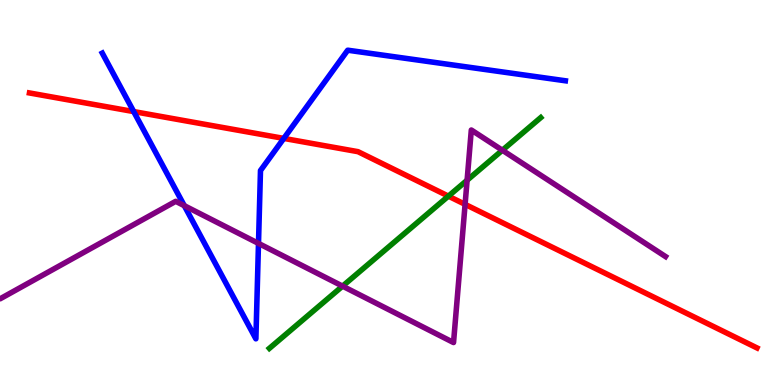[{'lines': ['blue', 'red'], 'intersections': [{'x': 1.73, 'y': 7.1}, {'x': 3.66, 'y': 6.4}]}, {'lines': ['green', 'red'], 'intersections': [{'x': 5.79, 'y': 4.91}]}, {'lines': ['purple', 'red'], 'intersections': [{'x': 6.0, 'y': 4.69}]}, {'lines': ['blue', 'green'], 'intersections': []}, {'lines': ['blue', 'purple'], 'intersections': [{'x': 2.38, 'y': 4.66}, {'x': 3.34, 'y': 3.68}]}, {'lines': ['green', 'purple'], 'intersections': [{'x': 4.42, 'y': 2.57}, {'x': 6.03, 'y': 5.32}, {'x': 6.48, 'y': 6.1}]}]